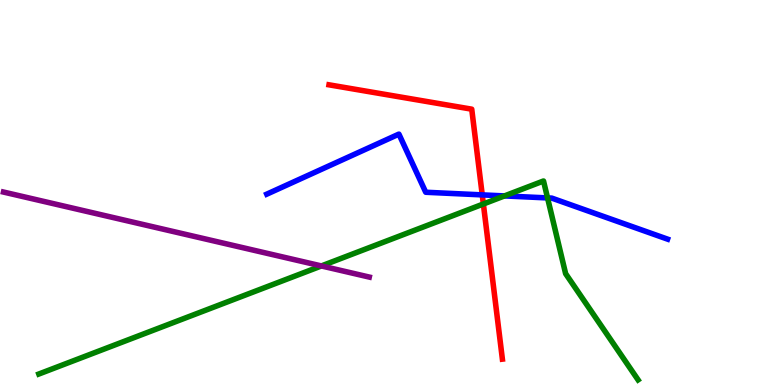[{'lines': ['blue', 'red'], 'intersections': [{'x': 6.22, 'y': 4.94}]}, {'lines': ['green', 'red'], 'intersections': [{'x': 6.24, 'y': 4.7}]}, {'lines': ['purple', 'red'], 'intersections': []}, {'lines': ['blue', 'green'], 'intersections': [{'x': 6.51, 'y': 4.91}, {'x': 7.07, 'y': 4.86}]}, {'lines': ['blue', 'purple'], 'intersections': []}, {'lines': ['green', 'purple'], 'intersections': [{'x': 4.15, 'y': 3.09}]}]